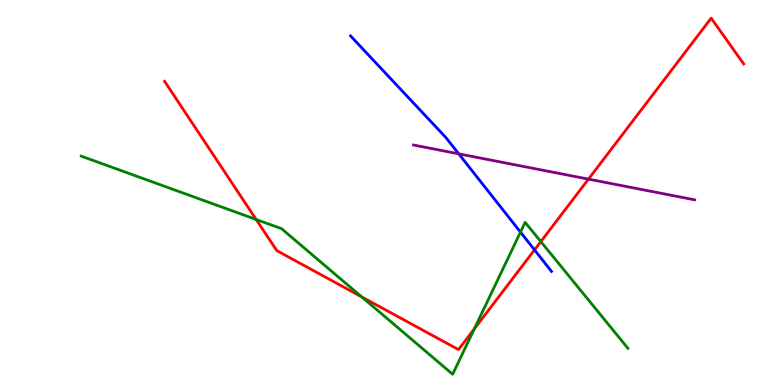[{'lines': ['blue', 'red'], 'intersections': [{'x': 6.9, 'y': 3.51}]}, {'lines': ['green', 'red'], 'intersections': [{'x': 3.31, 'y': 4.3}, {'x': 4.67, 'y': 2.29}, {'x': 6.12, 'y': 1.46}, {'x': 6.98, 'y': 3.72}]}, {'lines': ['purple', 'red'], 'intersections': [{'x': 7.59, 'y': 5.35}]}, {'lines': ['blue', 'green'], 'intersections': [{'x': 6.72, 'y': 3.97}]}, {'lines': ['blue', 'purple'], 'intersections': [{'x': 5.92, 'y': 6.0}]}, {'lines': ['green', 'purple'], 'intersections': []}]